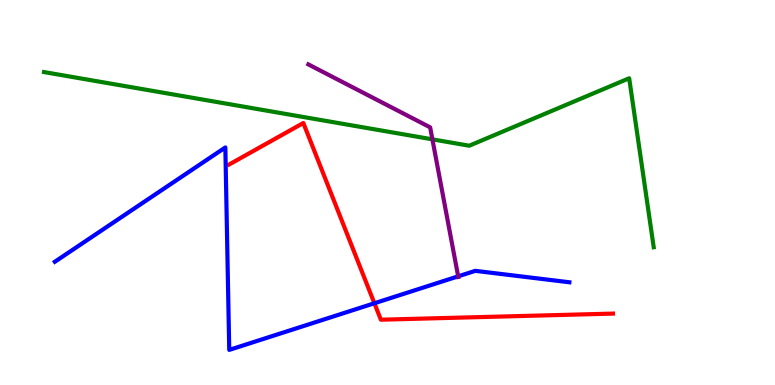[{'lines': ['blue', 'red'], 'intersections': [{'x': 4.83, 'y': 2.12}]}, {'lines': ['green', 'red'], 'intersections': []}, {'lines': ['purple', 'red'], 'intersections': []}, {'lines': ['blue', 'green'], 'intersections': []}, {'lines': ['blue', 'purple'], 'intersections': [{'x': 5.91, 'y': 2.82}]}, {'lines': ['green', 'purple'], 'intersections': [{'x': 5.58, 'y': 6.38}]}]